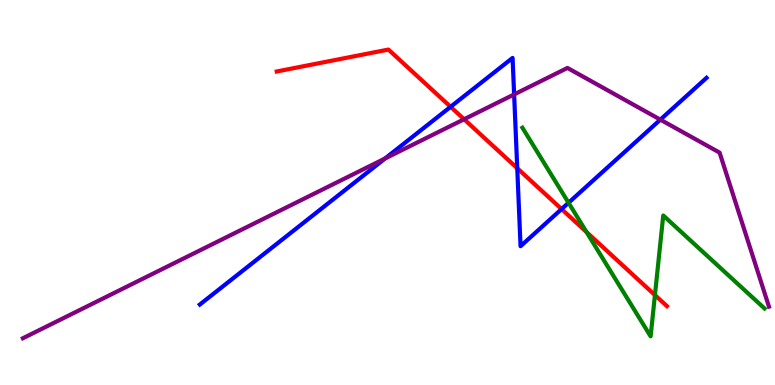[{'lines': ['blue', 'red'], 'intersections': [{'x': 5.81, 'y': 7.23}, {'x': 6.67, 'y': 5.63}, {'x': 7.25, 'y': 4.57}]}, {'lines': ['green', 'red'], 'intersections': [{'x': 7.57, 'y': 3.97}, {'x': 8.45, 'y': 2.34}]}, {'lines': ['purple', 'red'], 'intersections': [{'x': 5.99, 'y': 6.9}]}, {'lines': ['blue', 'green'], 'intersections': [{'x': 7.34, 'y': 4.73}]}, {'lines': ['blue', 'purple'], 'intersections': [{'x': 4.97, 'y': 5.88}, {'x': 6.63, 'y': 7.55}, {'x': 8.52, 'y': 6.89}]}, {'lines': ['green', 'purple'], 'intersections': []}]